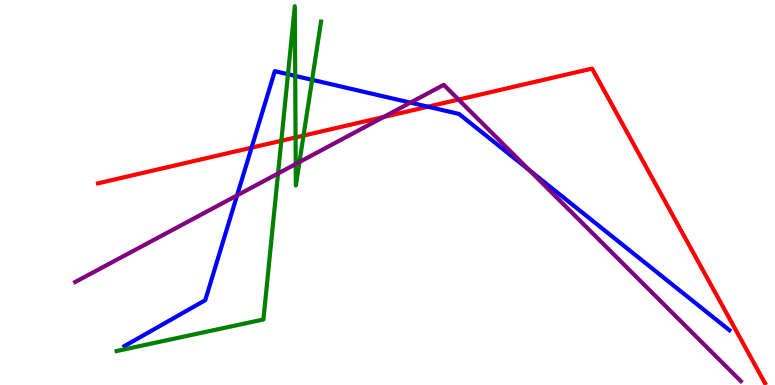[{'lines': ['blue', 'red'], 'intersections': [{'x': 3.25, 'y': 6.16}, {'x': 5.52, 'y': 7.23}]}, {'lines': ['green', 'red'], 'intersections': [{'x': 3.63, 'y': 6.34}, {'x': 3.81, 'y': 6.43}, {'x': 3.92, 'y': 6.48}]}, {'lines': ['purple', 'red'], 'intersections': [{'x': 4.95, 'y': 6.96}, {'x': 5.92, 'y': 7.41}]}, {'lines': ['blue', 'green'], 'intersections': [{'x': 3.72, 'y': 8.07}, {'x': 3.81, 'y': 8.03}, {'x': 4.03, 'y': 7.93}]}, {'lines': ['blue', 'purple'], 'intersections': [{'x': 3.06, 'y': 4.93}, {'x': 5.3, 'y': 7.33}, {'x': 6.83, 'y': 5.58}]}, {'lines': ['green', 'purple'], 'intersections': [{'x': 3.59, 'y': 5.49}, {'x': 3.82, 'y': 5.74}, {'x': 3.86, 'y': 5.79}]}]